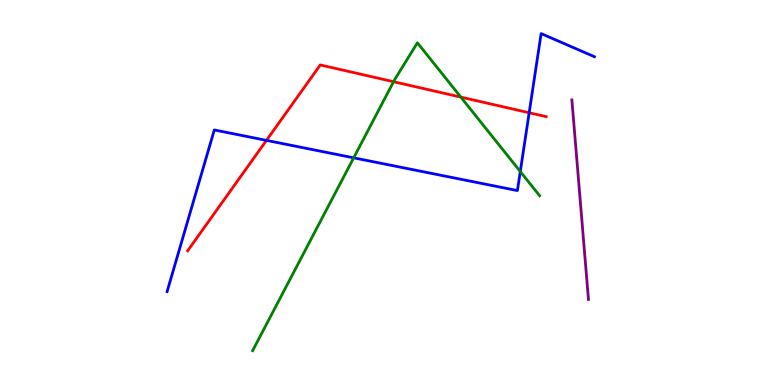[{'lines': ['blue', 'red'], 'intersections': [{'x': 3.44, 'y': 6.35}, {'x': 6.83, 'y': 7.07}]}, {'lines': ['green', 'red'], 'intersections': [{'x': 5.08, 'y': 7.88}, {'x': 5.95, 'y': 7.48}]}, {'lines': ['purple', 'red'], 'intersections': []}, {'lines': ['blue', 'green'], 'intersections': [{'x': 4.56, 'y': 5.9}, {'x': 6.71, 'y': 5.54}]}, {'lines': ['blue', 'purple'], 'intersections': []}, {'lines': ['green', 'purple'], 'intersections': []}]